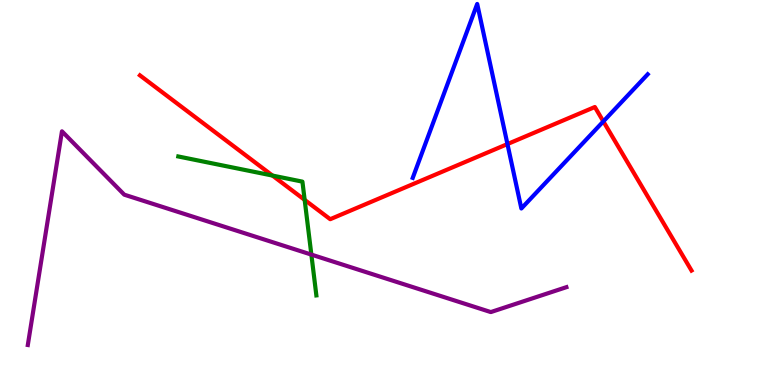[{'lines': ['blue', 'red'], 'intersections': [{'x': 6.55, 'y': 6.26}, {'x': 7.79, 'y': 6.85}]}, {'lines': ['green', 'red'], 'intersections': [{'x': 3.52, 'y': 5.44}, {'x': 3.93, 'y': 4.81}]}, {'lines': ['purple', 'red'], 'intersections': []}, {'lines': ['blue', 'green'], 'intersections': []}, {'lines': ['blue', 'purple'], 'intersections': []}, {'lines': ['green', 'purple'], 'intersections': [{'x': 4.02, 'y': 3.39}]}]